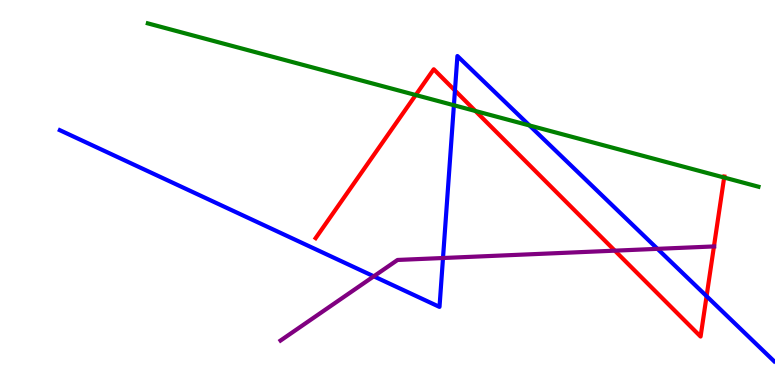[{'lines': ['blue', 'red'], 'intersections': [{'x': 5.87, 'y': 7.65}, {'x': 9.12, 'y': 2.31}]}, {'lines': ['green', 'red'], 'intersections': [{'x': 5.36, 'y': 7.53}, {'x': 6.13, 'y': 7.12}, {'x': 9.34, 'y': 5.39}]}, {'lines': ['purple', 'red'], 'intersections': [{'x': 7.93, 'y': 3.49}, {'x': 9.21, 'y': 3.6}]}, {'lines': ['blue', 'green'], 'intersections': [{'x': 5.86, 'y': 7.27}, {'x': 6.83, 'y': 6.74}]}, {'lines': ['blue', 'purple'], 'intersections': [{'x': 4.82, 'y': 2.82}, {'x': 5.72, 'y': 3.3}, {'x': 8.48, 'y': 3.54}]}, {'lines': ['green', 'purple'], 'intersections': []}]